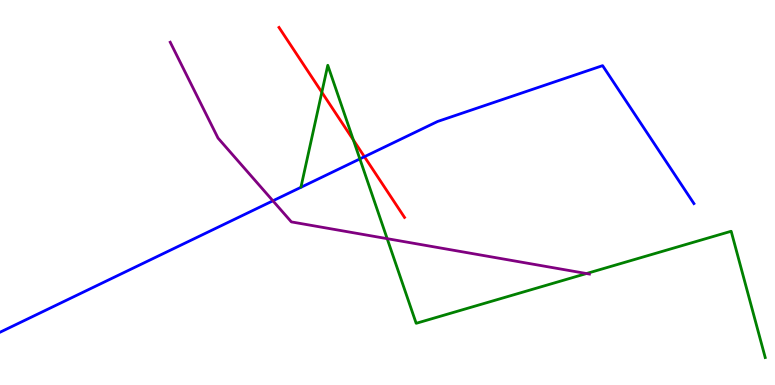[{'lines': ['blue', 'red'], 'intersections': [{'x': 4.7, 'y': 5.93}]}, {'lines': ['green', 'red'], 'intersections': [{'x': 4.15, 'y': 7.6}, {'x': 4.56, 'y': 6.36}]}, {'lines': ['purple', 'red'], 'intersections': []}, {'lines': ['blue', 'green'], 'intersections': [{'x': 4.64, 'y': 5.87}]}, {'lines': ['blue', 'purple'], 'intersections': [{'x': 3.52, 'y': 4.78}]}, {'lines': ['green', 'purple'], 'intersections': [{'x': 5.0, 'y': 3.8}, {'x': 7.57, 'y': 2.9}]}]